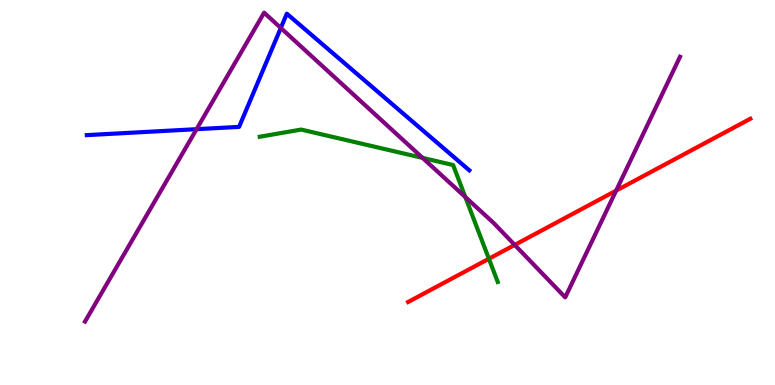[{'lines': ['blue', 'red'], 'intersections': []}, {'lines': ['green', 'red'], 'intersections': [{'x': 6.31, 'y': 3.28}]}, {'lines': ['purple', 'red'], 'intersections': [{'x': 6.64, 'y': 3.64}, {'x': 7.95, 'y': 5.05}]}, {'lines': ['blue', 'green'], 'intersections': []}, {'lines': ['blue', 'purple'], 'intersections': [{'x': 2.54, 'y': 6.64}, {'x': 3.62, 'y': 9.27}]}, {'lines': ['green', 'purple'], 'intersections': [{'x': 5.45, 'y': 5.9}, {'x': 6.0, 'y': 4.88}]}]